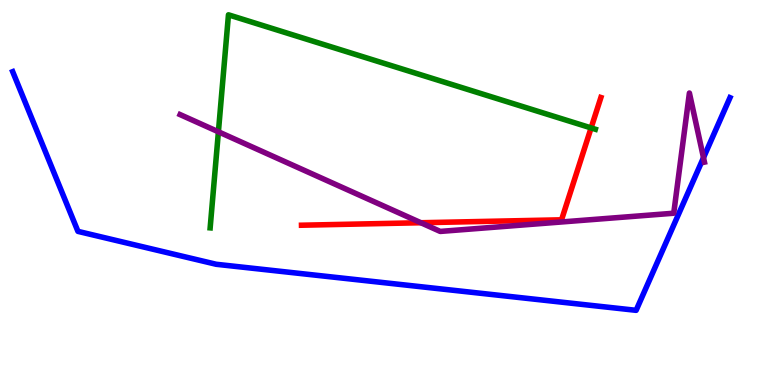[{'lines': ['blue', 'red'], 'intersections': []}, {'lines': ['green', 'red'], 'intersections': [{'x': 7.63, 'y': 6.68}]}, {'lines': ['purple', 'red'], 'intersections': [{'x': 5.43, 'y': 4.21}]}, {'lines': ['blue', 'green'], 'intersections': []}, {'lines': ['blue', 'purple'], 'intersections': [{'x': 9.08, 'y': 5.9}]}, {'lines': ['green', 'purple'], 'intersections': [{'x': 2.82, 'y': 6.58}]}]